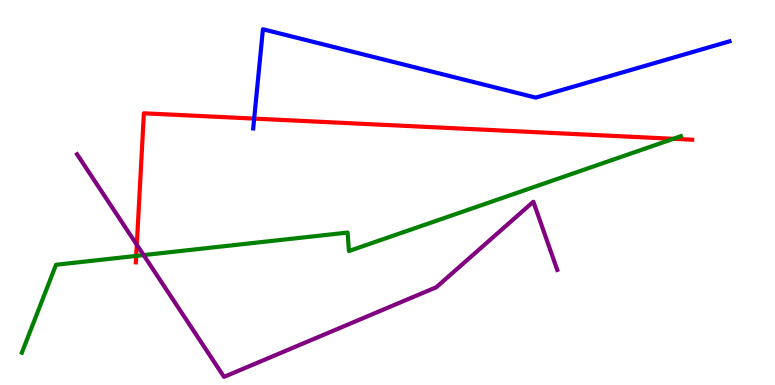[{'lines': ['blue', 'red'], 'intersections': [{'x': 3.28, 'y': 6.92}]}, {'lines': ['green', 'red'], 'intersections': [{'x': 1.76, 'y': 3.35}, {'x': 8.69, 'y': 6.39}]}, {'lines': ['purple', 'red'], 'intersections': [{'x': 1.77, 'y': 3.64}]}, {'lines': ['blue', 'green'], 'intersections': []}, {'lines': ['blue', 'purple'], 'intersections': []}, {'lines': ['green', 'purple'], 'intersections': [{'x': 1.85, 'y': 3.37}]}]